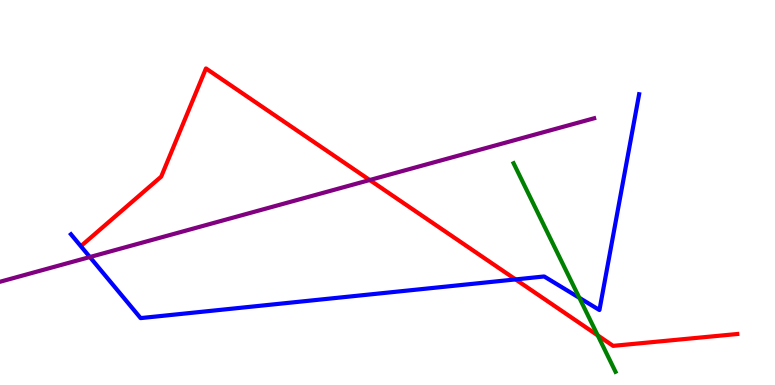[{'lines': ['blue', 'red'], 'intersections': [{'x': 6.65, 'y': 2.74}]}, {'lines': ['green', 'red'], 'intersections': [{'x': 7.71, 'y': 1.29}]}, {'lines': ['purple', 'red'], 'intersections': [{'x': 4.77, 'y': 5.32}]}, {'lines': ['blue', 'green'], 'intersections': [{'x': 7.48, 'y': 2.26}]}, {'lines': ['blue', 'purple'], 'intersections': [{'x': 1.16, 'y': 3.32}]}, {'lines': ['green', 'purple'], 'intersections': []}]